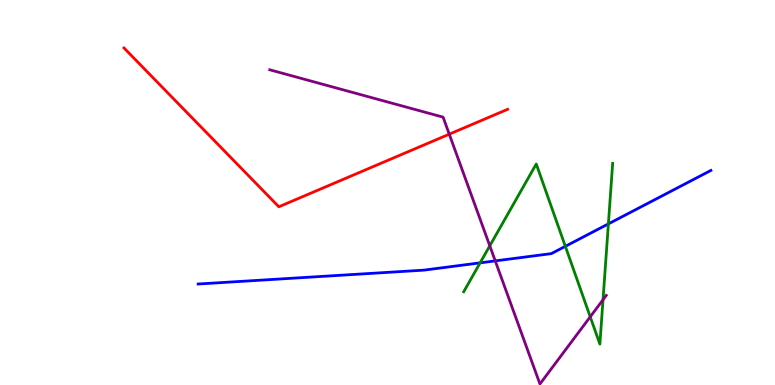[{'lines': ['blue', 'red'], 'intersections': []}, {'lines': ['green', 'red'], 'intersections': []}, {'lines': ['purple', 'red'], 'intersections': [{'x': 5.8, 'y': 6.51}]}, {'lines': ['blue', 'green'], 'intersections': [{'x': 6.2, 'y': 3.17}, {'x': 7.29, 'y': 3.6}, {'x': 7.85, 'y': 4.18}]}, {'lines': ['blue', 'purple'], 'intersections': [{'x': 6.39, 'y': 3.22}]}, {'lines': ['green', 'purple'], 'intersections': [{'x': 6.32, 'y': 3.62}, {'x': 7.62, 'y': 1.77}, {'x': 7.78, 'y': 2.21}]}]